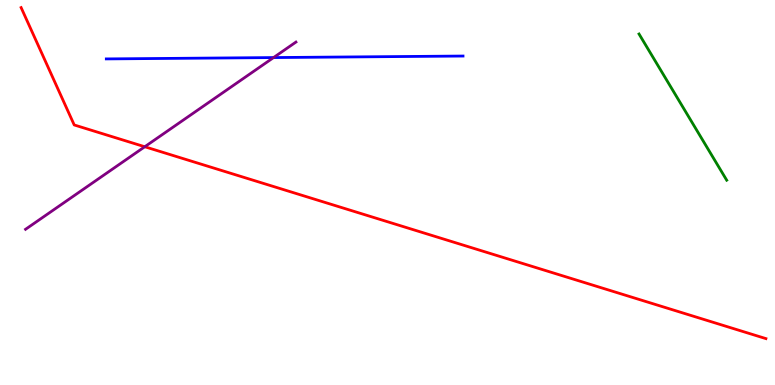[{'lines': ['blue', 'red'], 'intersections': []}, {'lines': ['green', 'red'], 'intersections': []}, {'lines': ['purple', 'red'], 'intersections': [{'x': 1.87, 'y': 6.19}]}, {'lines': ['blue', 'green'], 'intersections': []}, {'lines': ['blue', 'purple'], 'intersections': [{'x': 3.53, 'y': 8.5}]}, {'lines': ['green', 'purple'], 'intersections': []}]